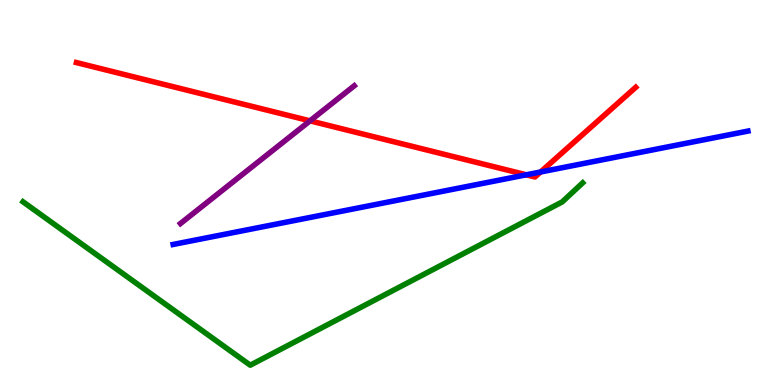[{'lines': ['blue', 'red'], 'intersections': [{'x': 6.79, 'y': 5.46}, {'x': 6.97, 'y': 5.53}]}, {'lines': ['green', 'red'], 'intersections': []}, {'lines': ['purple', 'red'], 'intersections': [{'x': 4.0, 'y': 6.86}]}, {'lines': ['blue', 'green'], 'intersections': []}, {'lines': ['blue', 'purple'], 'intersections': []}, {'lines': ['green', 'purple'], 'intersections': []}]